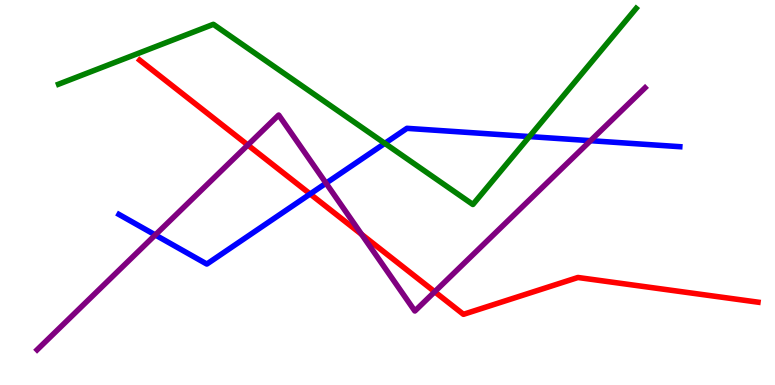[{'lines': ['blue', 'red'], 'intersections': [{'x': 4.0, 'y': 4.96}]}, {'lines': ['green', 'red'], 'intersections': []}, {'lines': ['purple', 'red'], 'intersections': [{'x': 3.2, 'y': 6.23}, {'x': 4.67, 'y': 3.91}, {'x': 5.61, 'y': 2.42}]}, {'lines': ['blue', 'green'], 'intersections': [{'x': 4.97, 'y': 6.28}, {'x': 6.83, 'y': 6.45}]}, {'lines': ['blue', 'purple'], 'intersections': [{'x': 2.0, 'y': 3.9}, {'x': 4.21, 'y': 5.24}, {'x': 7.62, 'y': 6.35}]}, {'lines': ['green', 'purple'], 'intersections': []}]